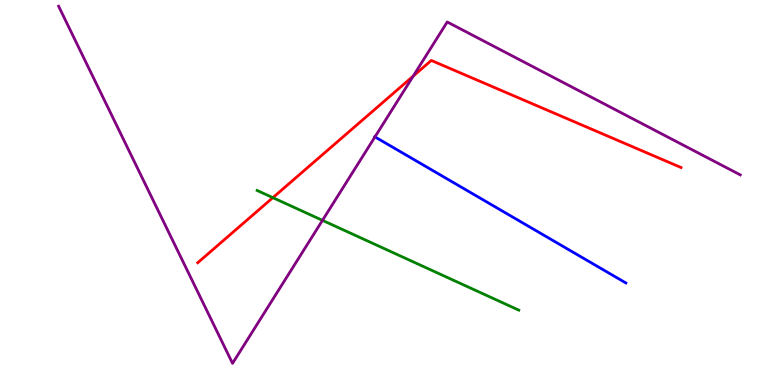[{'lines': ['blue', 'red'], 'intersections': []}, {'lines': ['green', 'red'], 'intersections': [{'x': 3.52, 'y': 4.87}]}, {'lines': ['purple', 'red'], 'intersections': [{'x': 5.33, 'y': 8.02}]}, {'lines': ['blue', 'green'], 'intersections': []}, {'lines': ['blue', 'purple'], 'intersections': [{'x': 4.84, 'y': 6.44}]}, {'lines': ['green', 'purple'], 'intersections': [{'x': 4.16, 'y': 4.28}]}]